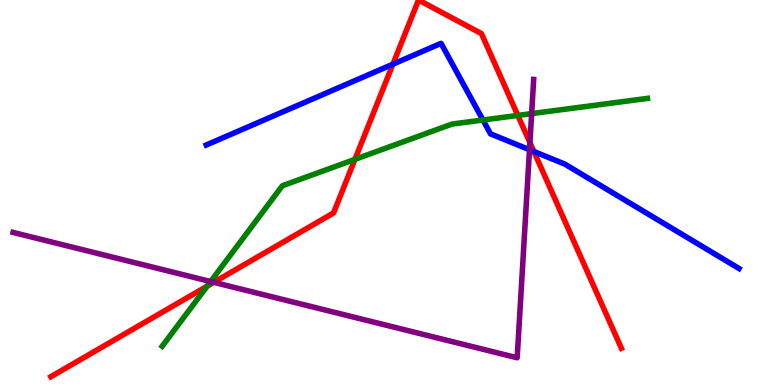[{'lines': ['blue', 'red'], 'intersections': [{'x': 5.07, 'y': 8.33}, {'x': 6.89, 'y': 6.06}]}, {'lines': ['green', 'red'], 'intersections': [{'x': 2.67, 'y': 2.57}, {'x': 4.58, 'y': 5.86}, {'x': 6.68, 'y': 7.0}]}, {'lines': ['purple', 'red'], 'intersections': [{'x': 2.76, 'y': 2.67}, {'x': 6.84, 'y': 6.3}]}, {'lines': ['blue', 'green'], 'intersections': [{'x': 6.23, 'y': 6.88}]}, {'lines': ['blue', 'purple'], 'intersections': [{'x': 6.83, 'y': 6.11}]}, {'lines': ['green', 'purple'], 'intersections': [{'x': 2.72, 'y': 2.69}, {'x': 6.86, 'y': 7.05}]}]